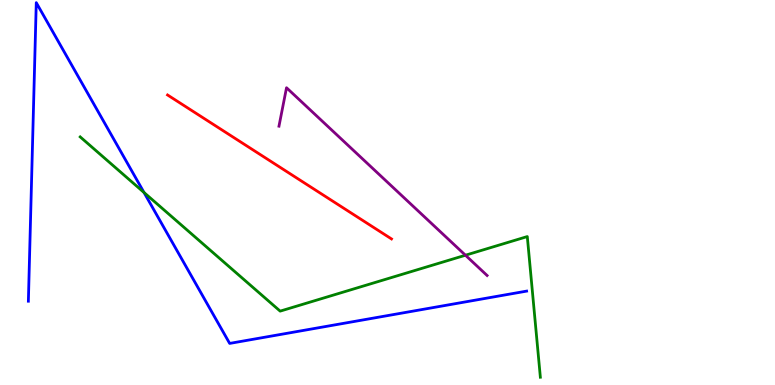[{'lines': ['blue', 'red'], 'intersections': []}, {'lines': ['green', 'red'], 'intersections': []}, {'lines': ['purple', 'red'], 'intersections': []}, {'lines': ['blue', 'green'], 'intersections': [{'x': 1.86, 'y': 5.0}]}, {'lines': ['blue', 'purple'], 'intersections': []}, {'lines': ['green', 'purple'], 'intersections': [{'x': 6.01, 'y': 3.37}]}]